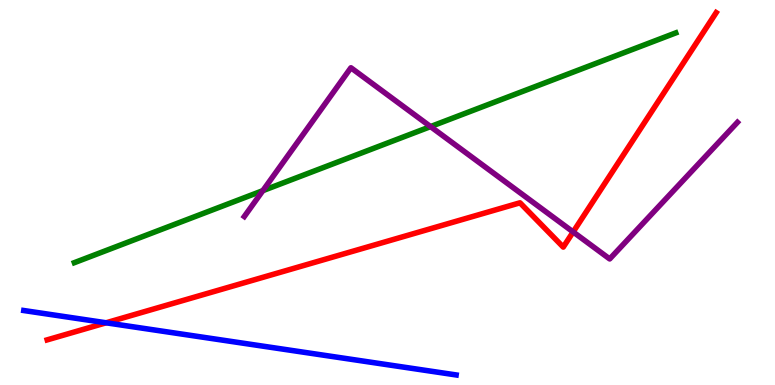[{'lines': ['blue', 'red'], 'intersections': [{'x': 1.37, 'y': 1.62}]}, {'lines': ['green', 'red'], 'intersections': []}, {'lines': ['purple', 'red'], 'intersections': [{'x': 7.4, 'y': 3.98}]}, {'lines': ['blue', 'green'], 'intersections': []}, {'lines': ['blue', 'purple'], 'intersections': []}, {'lines': ['green', 'purple'], 'intersections': [{'x': 3.39, 'y': 5.05}, {'x': 5.56, 'y': 6.71}]}]